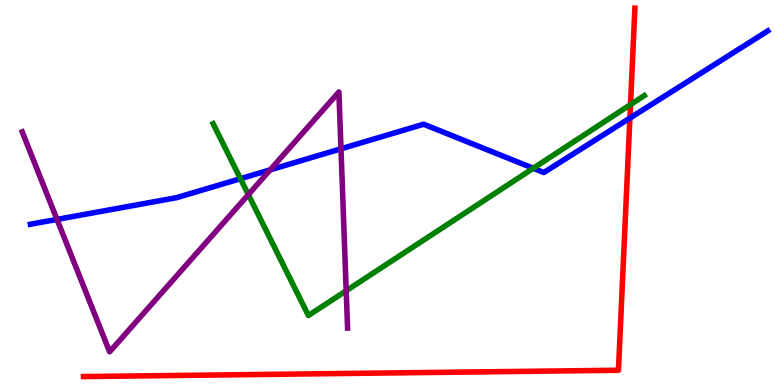[{'lines': ['blue', 'red'], 'intersections': [{'x': 8.13, 'y': 6.93}]}, {'lines': ['green', 'red'], 'intersections': [{'x': 8.14, 'y': 7.28}]}, {'lines': ['purple', 'red'], 'intersections': []}, {'lines': ['blue', 'green'], 'intersections': [{'x': 3.1, 'y': 5.36}, {'x': 6.88, 'y': 5.63}]}, {'lines': ['blue', 'purple'], 'intersections': [{'x': 0.736, 'y': 4.3}, {'x': 3.49, 'y': 5.59}, {'x': 4.4, 'y': 6.13}]}, {'lines': ['green', 'purple'], 'intersections': [{'x': 3.2, 'y': 4.95}, {'x': 4.47, 'y': 2.45}]}]